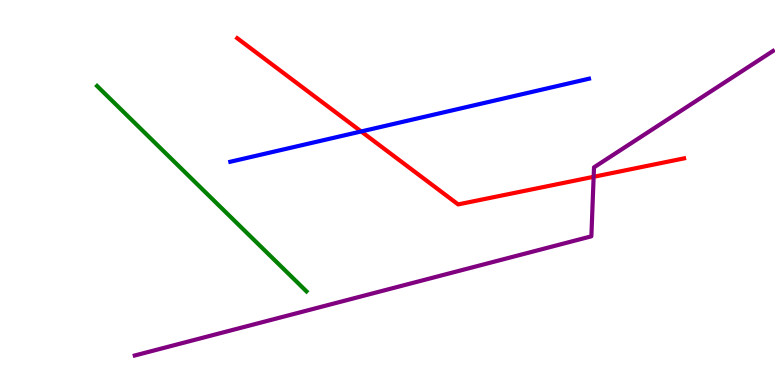[{'lines': ['blue', 'red'], 'intersections': [{'x': 4.66, 'y': 6.59}]}, {'lines': ['green', 'red'], 'intersections': []}, {'lines': ['purple', 'red'], 'intersections': [{'x': 7.66, 'y': 5.41}]}, {'lines': ['blue', 'green'], 'intersections': []}, {'lines': ['blue', 'purple'], 'intersections': []}, {'lines': ['green', 'purple'], 'intersections': []}]